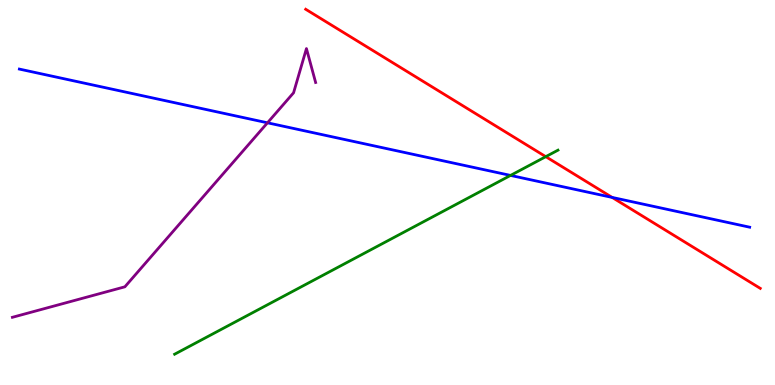[{'lines': ['blue', 'red'], 'intersections': [{'x': 7.9, 'y': 4.87}]}, {'lines': ['green', 'red'], 'intersections': [{'x': 7.04, 'y': 5.93}]}, {'lines': ['purple', 'red'], 'intersections': []}, {'lines': ['blue', 'green'], 'intersections': [{'x': 6.59, 'y': 5.44}]}, {'lines': ['blue', 'purple'], 'intersections': [{'x': 3.45, 'y': 6.81}]}, {'lines': ['green', 'purple'], 'intersections': []}]